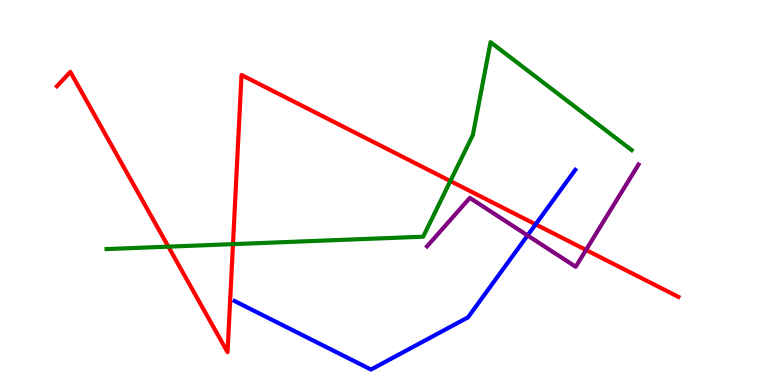[{'lines': ['blue', 'red'], 'intersections': [{'x': 6.91, 'y': 4.17}]}, {'lines': ['green', 'red'], 'intersections': [{'x': 2.17, 'y': 3.59}, {'x': 3.01, 'y': 3.66}, {'x': 5.81, 'y': 5.3}]}, {'lines': ['purple', 'red'], 'intersections': [{'x': 7.56, 'y': 3.51}]}, {'lines': ['blue', 'green'], 'intersections': []}, {'lines': ['blue', 'purple'], 'intersections': [{'x': 6.81, 'y': 3.88}]}, {'lines': ['green', 'purple'], 'intersections': []}]